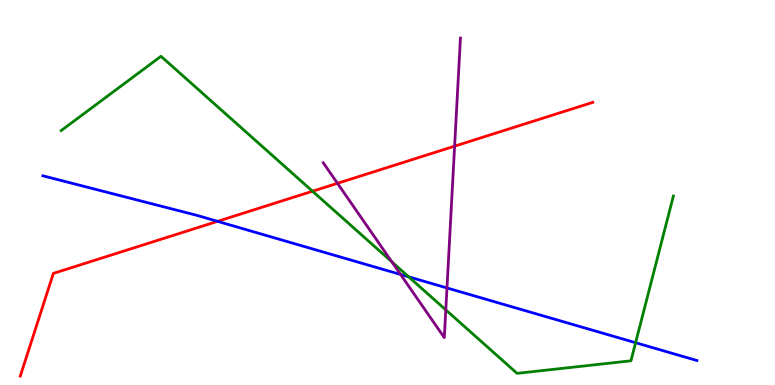[{'lines': ['blue', 'red'], 'intersections': [{'x': 2.81, 'y': 4.25}]}, {'lines': ['green', 'red'], 'intersections': [{'x': 4.03, 'y': 5.03}]}, {'lines': ['purple', 'red'], 'intersections': [{'x': 4.35, 'y': 5.24}, {'x': 5.87, 'y': 6.2}]}, {'lines': ['blue', 'green'], 'intersections': [{'x': 5.27, 'y': 2.81}, {'x': 8.2, 'y': 1.1}]}, {'lines': ['blue', 'purple'], 'intersections': [{'x': 5.17, 'y': 2.87}, {'x': 5.77, 'y': 2.52}]}, {'lines': ['green', 'purple'], 'intersections': [{'x': 5.06, 'y': 3.2}, {'x': 5.75, 'y': 1.95}]}]